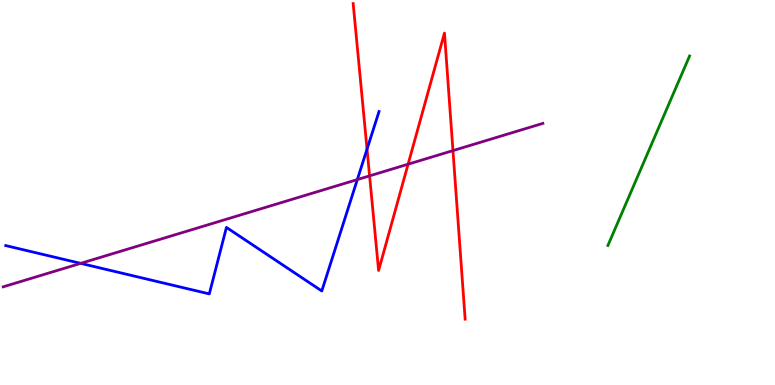[{'lines': ['blue', 'red'], 'intersections': [{'x': 4.74, 'y': 6.13}]}, {'lines': ['green', 'red'], 'intersections': []}, {'lines': ['purple', 'red'], 'intersections': [{'x': 4.77, 'y': 5.43}, {'x': 5.27, 'y': 5.74}, {'x': 5.84, 'y': 6.09}]}, {'lines': ['blue', 'green'], 'intersections': []}, {'lines': ['blue', 'purple'], 'intersections': [{'x': 1.04, 'y': 3.16}, {'x': 4.61, 'y': 5.34}]}, {'lines': ['green', 'purple'], 'intersections': []}]